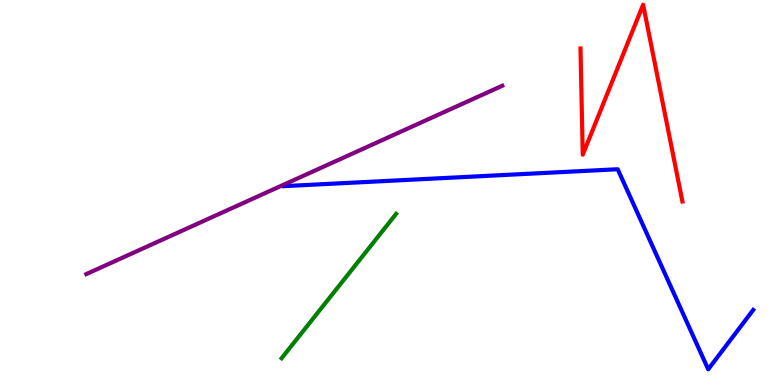[{'lines': ['blue', 'red'], 'intersections': []}, {'lines': ['green', 'red'], 'intersections': []}, {'lines': ['purple', 'red'], 'intersections': []}, {'lines': ['blue', 'green'], 'intersections': []}, {'lines': ['blue', 'purple'], 'intersections': []}, {'lines': ['green', 'purple'], 'intersections': []}]